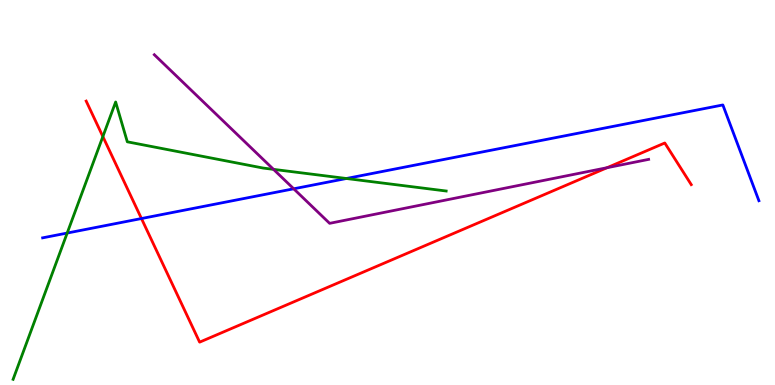[{'lines': ['blue', 'red'], 'intersections': [{'x': 1.83, 'y': 4.32}]}, {'lines': ['green', 'red'], 'intersections': [{'x': 1.33, 'y': 6.45}]}, {'lines': ['purple', 'red'], 'intersections': [{'x': 7.83, 'y': 5.64}]}, {'lines': ['blue', 'green'], 'intersections': [{'x': 0.867, 'y': 3.95}, {'x': 4.47, 'y': 5.36}]}, {'lines': ['blue', 'purple'], 'intersections': [{'x': 3.79, 'y': 5.1}]}, {'lines': ['green', 'purple'], 'intersections': [{'x': 3.53, 'y': 5.6}]}]